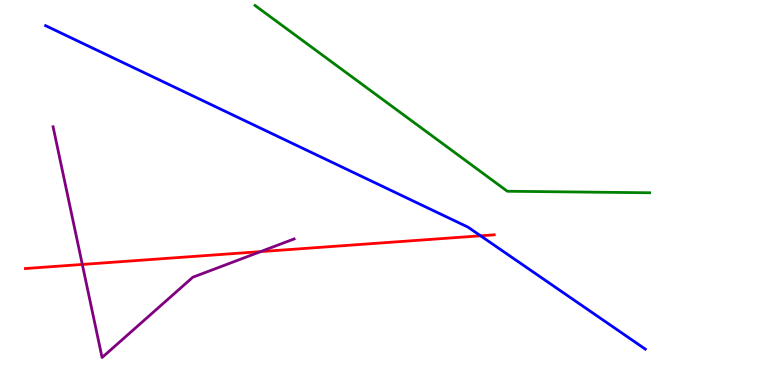[{'lines': ['blue', 'red'], 'intersections': [{'x': 6.2, 'y': 3.88}]}, {'lines': ['green', 'red'], 'intersections': []}, {'lines': ['purple', 'red'], 'intersections': [{'x': 1.06, 'y': 3.13}, {'x': 3.36, 'y': 3.46}]}, {'lines': ['blue', 'green'], 'intersections': []}, {'lines': ['blue', 'purple'], 'intersections': []}, {'lines': ['green', 'purple'], 'intersections': []}]